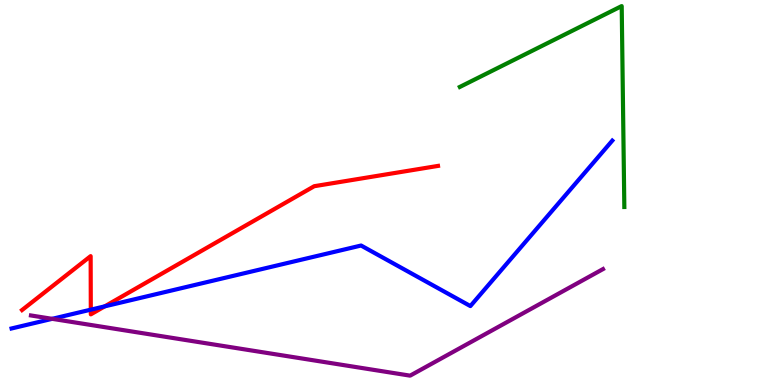[{'lines': ['blue', 'red'], 'intersections': [{'x': 1.17, 'y': 1.96}, {'x': 1.35, 'y': 2.04}]}, {'lines': ['green', 'red'], 'intersections': []}, {'lines': ['purple', 'red'], 'intersections': []}, {'lines': ['blue', 'green'], 'intersections': []}, {'lines': ['blue', 'purple'], 'intersections': [{'x': 0.673, 'y': 1.72}]}, {'lines': ['green', 'purple'], 'intersections': []}]